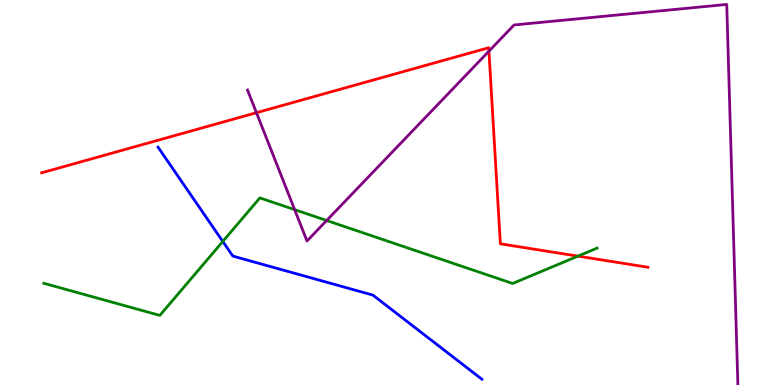[{'lines': ['blue', 'red'], 'intersections': []}, {'lines': ['green', 'red'], 'intersections': [{'x': 7.46, 'y': 3.35}]}, {'lines': ['purple', 'red'], 'intersections': [{'x': 3.31, 'y': 7.07}, {'x': 6.31, 'y': 8.67}]}, {'lines': ['blue', 'green'], 'intersections': [{'x': 2.87, 'y': 3.73}]}, {'lines': ['blue', 'purple'], 'intersections': []}, {'lines': ['green', 'purple'], 'intersections': [{'x': 3.8, 'y': 4.55}, {'x': 4.21, 'y': 4.27}]}]